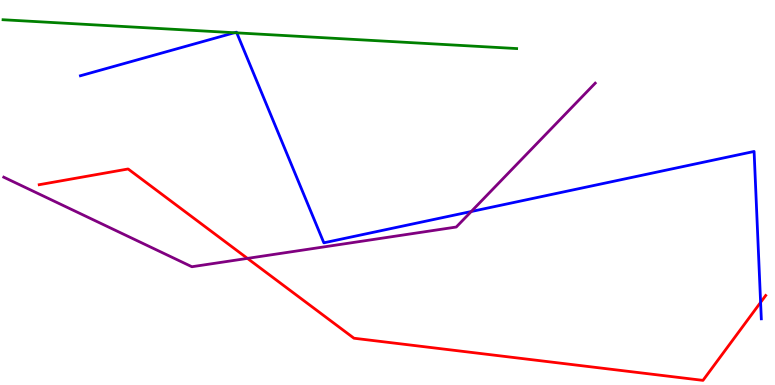[{'lines': ['blue', 'red'], 'intersections': [{'x': 9.81, 'y': 2.15}]}, {'lines': ['green', 'red'], 'intersections': []}, {'lines': ['purple', 'red'], 'intersections': [{'x': 3.19, 'y': 3.29}]}, {'lines': ['blue', 'green'], 'intersections': [{'x': 3.03, 'y': 9.15}, {'x': 3.06, 'y': 9.15}]}, {'lines': ['blue', 'purple'], 'intersections': [{'x': 6.08, 'y': 4.51}]}, {'lines': ['green', 'purple'], 'intersections': []}]